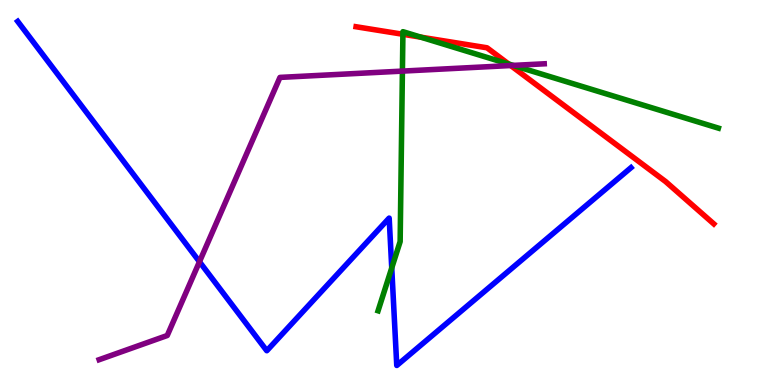[{'lines': ['blue', 'red'], 'intersections': []}, {'lines': ['green', 'red'], 'intersections': [{'x': 5.2, 'y': 9.11}, {'x': 5.43, 'y': 9.03}, {'x': 6.56, 'y': 8.34}]}, {'lines': ['purple', 'red'], 'intersections': [{'x': 6.59, 'y': 8.3}]}, {'lines': ['blue', 'green'], 'intersections': [{'x': 5.05, 'y': 3.04}]}, {'lines': ['blue', 'purple'], 'intersections': [{'x': 2.57, 'y': 3.2}]}, {'lines': ['green', 'purple'], 'intersections': [{'x': 5.19, 'y': 8.15}, {'x': 6.62, 'y': 8.3}]}]